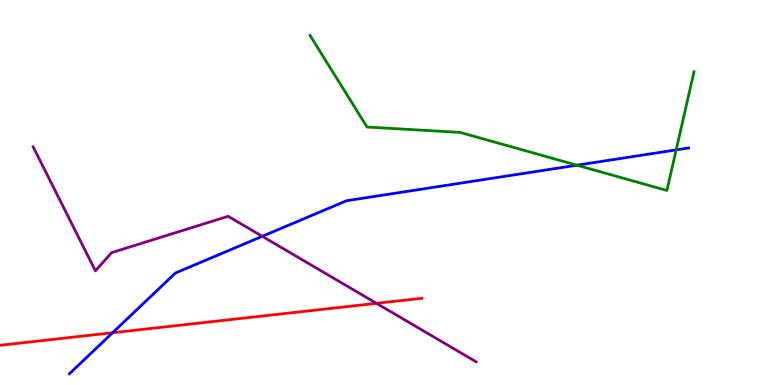[{'lines': ['blue', 'red'], 'intersections': [{'x': 1.45, 'y': 1.36}]}, {'lines': ['green', 'red'], 'intersections': []}, {'lines': ['purple', 'red'], 'intersections': [{'x': 4.86, 'y': 2.12}]}, {'lines': ['blue', 'green'], 'intersections': [{'x': 7.44, 'y': 5.71}, {'x': 8.72, 'y': 6.11}]}, {'lines': ['blue', 'purple'], 'intersections': [{'x': 3.38, 'y': 3.86}]}, {'lines': ['green', 'purple'], 'intersections': []}]